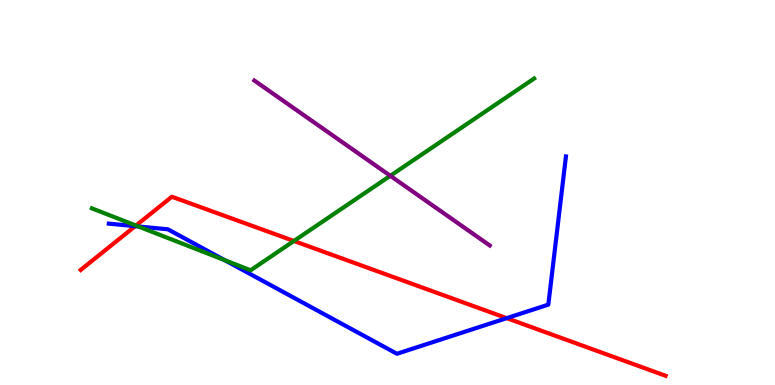[{'lines': ['blue', 'red'], 'intersections': [{'x': 1.74, 'y': 4.13}, {'x': 6.54, 'y': 1.74}]}, {'lines': ['green', 'red'], 'intersections': [{'x': 1.75, 'y': 4.14}, {'x': 3.79, 'y': 3.74}]}, {'lines': ['purple', 'red'], 'intersections': []}, {'lines': ['blue', 'green'], 'intersections': [{'x': 1.78, 'y': 4.12}, {'x': 2.9, 'y': 3.24}]}, {'lines': ['blue', 'purple'], 'intersections': []}, {'lines': ['green', 'purple'], 'intersections': [{'x': 5.04, 'y': 5.43}]}]